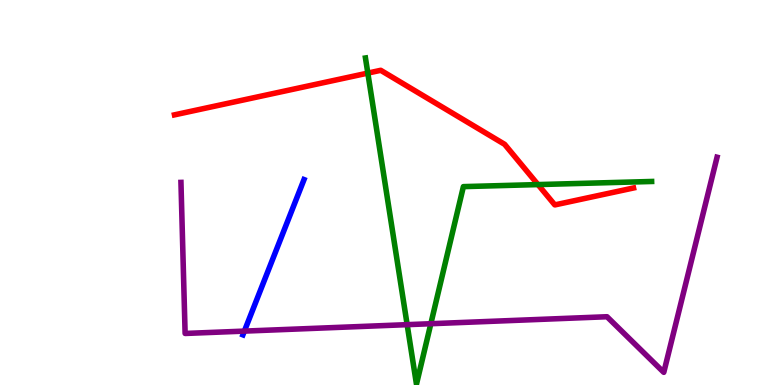[{'lines': ['blue', 'red'], 'intersections': []}, {'lines': ['green', 'red'], 'intersections': [{'x': 4.75, 'y': 8.1}, {'x': 6.94, 'y': 5.21}]}, {'lines': ['purple', 'red'], 'intersections': []}, {'lines': ['blue', 'green'], 'intersections': []}, {'lines': ['blue', 'purple'], 'intersections': [{'x': 3.15, 'y': 1.4}]}, {'lines': ['green', 'purple'], 'intersections': [{'x': 5.25, 'y': 1.57}, {'x': 5.56, 'y': 1.59}]}]